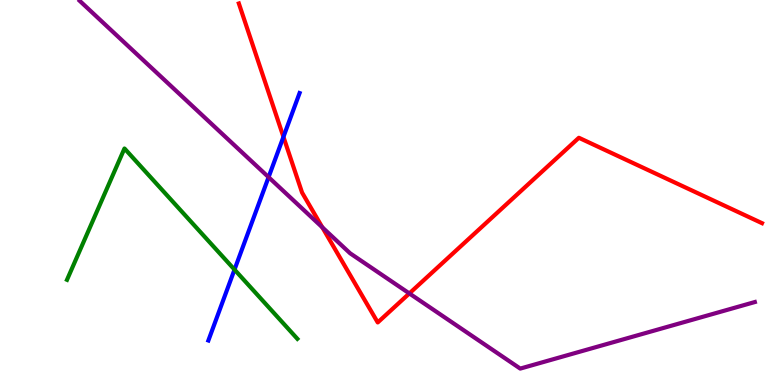[{'lines': ['blue', 'red'], 'intersections': [{'x': 3.66, 'y': 6.45}]}, {'lines': ['green', 'red'], 'intersections': []}, {'lines': ['purple', 'red'], 'intersections': [{'x': 4.16, 'y': 4.1}, {'x': 5.28, 'y': 2.38}]}, {'lines': ['blue', 'green'], 'intersections': [{'x': 3.03, 'y': 3.0}]}, {'lines': ['blue', 'purple'], 'intersections': [{'x': 3.47, 'y': 5.4}]}, {'lines': ['green', 'purple'], 'intersections': []}]